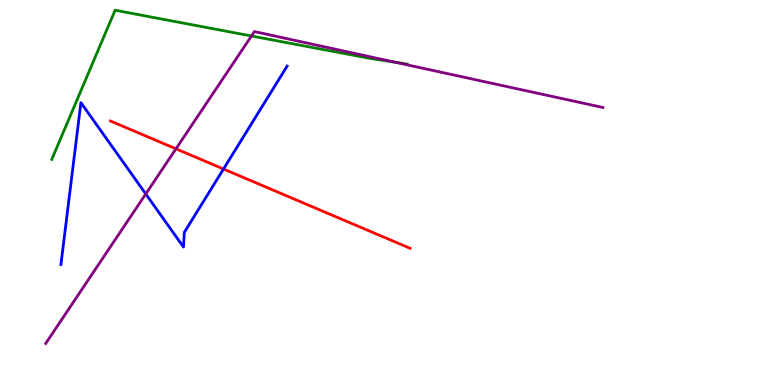[{'lines': ['blue', 'red'], 'intersections': [{'x': 2.88, 'y': 5.61}]}, {'lines': ['green', 'red'], 'intersections': []}, {'lines': ['purple', 'red'], 'intersections': [{'x': 2.27, 'y': 6.13}]}, {'lines': ['blue', 'green'], 'intersections': []}, {'lines': ['blue', 'purple'], 'intersections': [{'x': 1.88, 'y': 4.96}]}, {'lines': ['green', 'purple'], 'intersections': [{'x': 3.24, 'y': 9.07}, {'x': 5.1, 'y': 8.38}]}]